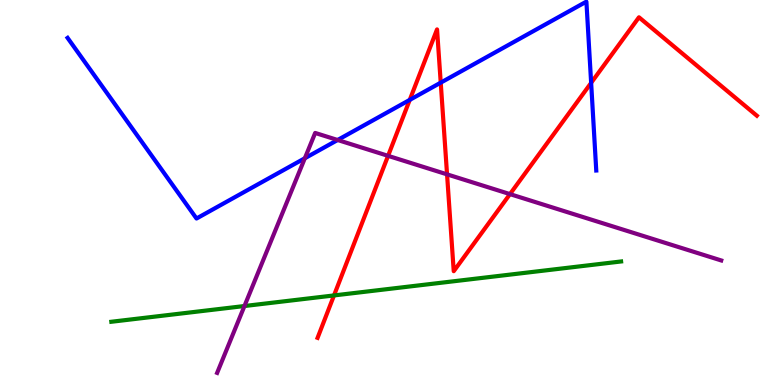[{'lines': ['blue', 'red'], 'intersections': [{'x': 5.29, 'y': 7.41}, {'x': 5.69, 'y': 7.85}, {'x': 7.63, 'y': 7.85}]}, {'lines': ['green', 'red'], 'intersections': [{'x': 4.31, 'y': 2.33}]}, {'lines': ['purple', 'red'], 'intersections': [{'x': 5.01, 'y': 5.95}, {'x': 5.77, 'y': 5.47}, {'x': 6.58, 'y': 4.96}]}, {'lines': ['blue', 'green'], 'intersections': []}, {'lines': ['blue', 'purple'], 'intersections': [{'x': 3.93, 'y': 5.89}, {'x': 4.36, 'y': 6.36}]}, {'lines': ['green', 'purple'], 'intersections': [{'x': 3.15, 'y': 2.05}]}]